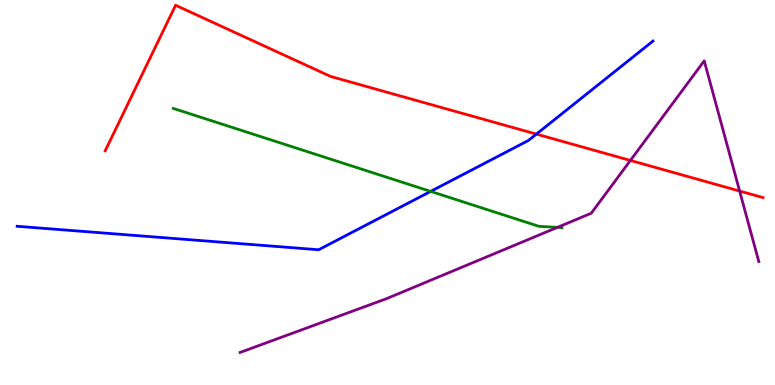[{'lines': ['blue', 'red'], 'intersections': [{'x': 6.92, 'y': 6.52}]}, {'lines': ['green', 'red'], 'intersections': []}, {'lines': ['purple', 'red'], 'intersections': [{'x': 8.13, 'y': 5.83}, {'x': 9.54, 'y': 5.04}]}, {'lines': ['blue', 'green'], 'intersections': [{'x': 5.56, 'y': 5.03}]}, {'lines': ['blue', 'purple'], 'intersections': []}, {'lines': ['green', 'purple'], 'intersections': [{'x': 7.19, 'y': 4.09}]}]